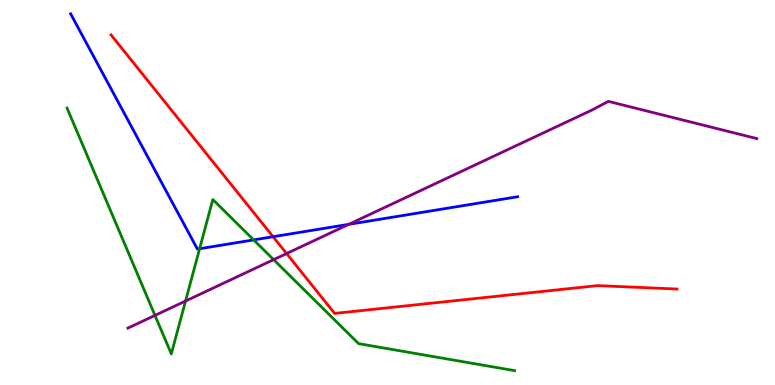[{'lines': ['blue', 'red'], 'intersections': [{'x': 3.52, 'y': 3.85}]}, {'lines': ['green', 'red'], 'intersections': []}, {'lines': ['purple', 'red'], 'intersections': [{'x': 3.7, 'y': 3.41}]}, {'lines': ['blue', 'green'], 'intersections': [{'x': 2.58, 'y': 3.54}, {'x': 3.27, 'y': 3.77}]}, {'lines': ['blue', 'purple'], 'intersections': [{'x': 4.5, 'y': 4.17}]}, {'lines': ['green', 'purple'], 'intersections': [{'x': 2.0, 'y': 1.81}, {'x': 2.39, 'y': 2.18}, {'x': 3.53, 'y': 3.26}]}]